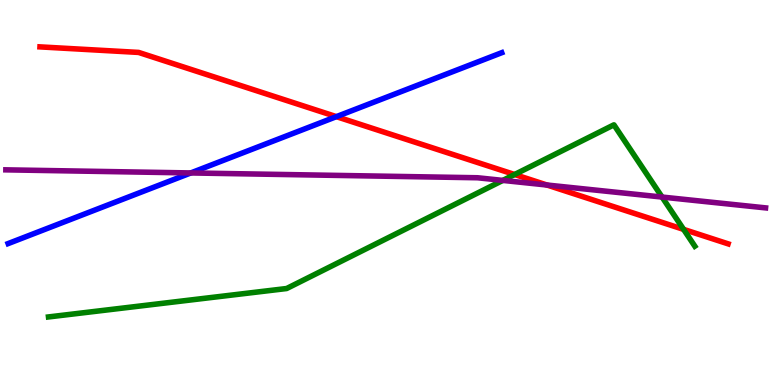[{'lines': ['blue', 'red'], 'intersections': [{'x': 4.34, 'y': 6.97}]}, {'lines': ['green', 'red'], 'intersections': [{'x': 6.64, 'y': 5.47}, {'x': 8.82, 'y': 4.04}]}, {'lines': ['purple', 'red'], 'intersections': [{'x': 7.06, 'y': 5.19}]}, {'lines': ['blue', 'green'], 'intersections': []}, {'lines': ['blue', 'purple'], 'intersections': [{'x': 2.46, 'y': 5.51}]}, {'lines': ['green', 'purple'], 'intersections': [{'x': 6.49, 'y': 5.31}, {'x': 8.54, 'y': 4.88}]}]